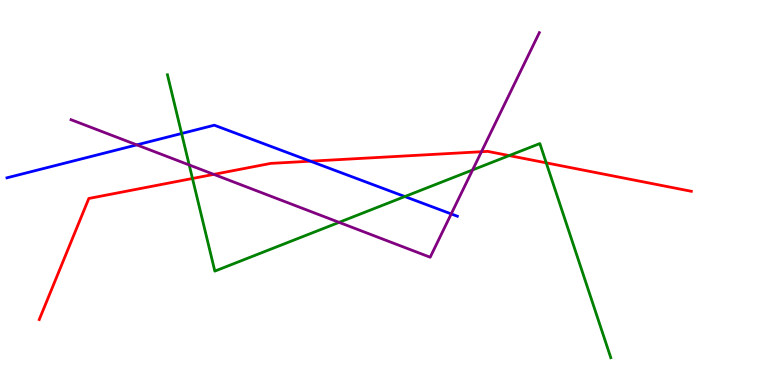[{'lines': ['blue', 'red'], 'intersections': [{'x': 4.01, 'y': 5.81}]}, {'lines': ['green', 'red'], 'intersections': [{'x': 2.48, 'y': 5.36}, {'x': 6.57, 'y': 5.96}, {'x': 7.05, 'y': 5.77}]}, {'lines': ['purple', 'red'], 'intersections': [{'x': 2.76, 'y': 5.47}, {'x': 6.21, 'y': 6.06}]}, {'lines': ['blue', 'green'], 'intersections': [{'x': 2.34, 'y': 6.53}, {'x': 5.22, 'y': 4.89}]}, {'lines': ['blue', 'purple'], 'intersections': [{'x': 1.76, 'y': 6.24}, {'x': 5.82, 'y': 4.44}]}, {'lines': ['green', 'purple'], 'intersections': [{'x': 2.44, 'y': 5.72}, {'x': 4.38, 'y': 4.22}, {'x': 6.1, 'y': 5.59}]}]